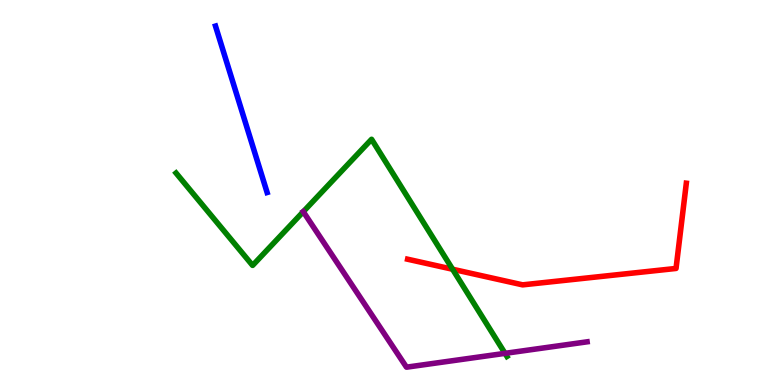[{'lines': ['blue', 'red'], 'intersections': []}, {'lines': ['green', 'red'], 'intersections': [{'x': 5.84, 'y': 3.01}]}, {'lines': ['purple', 'red'], 'intersections': []}, {'lines': ['blue', 'green'], 'intersections': []}, {'lines': ['blue', 'purple'], 'intersections': []}, {'lines': ['green', 'purple'], 'intersections': [{'x': 3.91, 'y': 4.5}, {'x': 6.52, 'y': 0.822}]}]